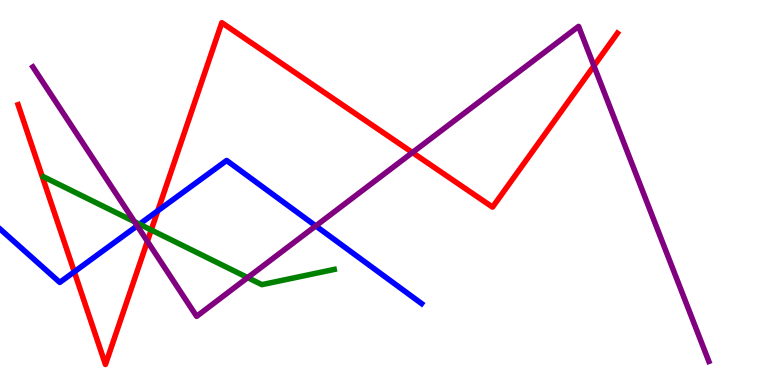[{'lines': ['blue', 'red'], 'intersections': [{'x': 0.959, 'y': 2.94}, {'x': 2.04, 'y': 4.52}]}, {'lines': ['green', 'red'], 'intersections': [{'x': 1.95, 'y': 4.03}]}, {'lines': ['purple', 'red'], 'intersections': [{'x': 1.9, 'y': 3.73}, {'x': 5.32, 'y': 6.04}, {'x': 7.66, 'y': 8.29}]}, {'lines': ['blue', 'green'], 'intersections': [{'x': 1.8, 'y': 4.18}]}, {'lines': ['blue', 'purple'], 'intersections': [{'x': 1.77, 'y': 4.13}, {'x': 4.07, 'y': 4.13}]}, {'lines': ['green', 'purple'], 'intersections': [{'x': 1.74, 'y': 4.24}, {'x': 3.2, 'y': 2.79}]}]